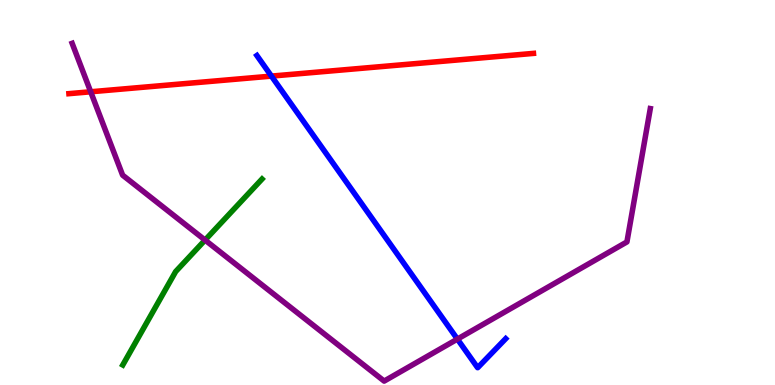[{'lines': ['blue', 'red'], 'intersections': [{'x': 3.5, 'y': 8.02}]}, {'lines': ['green', 'red'], 'intersections': []}, {'lines': ['purple', 'red'], 'intersections': [{'x': 1.17, 'y': 7.62}]}, {'lines': ['blue', 'green'], 'intersections': []}, {'lines': ['blue', 'purple'], 'intersections': [{'x': 5.9, 'y': 1.19}]}, {'lines': ['green', 'purple'], 'intersections': [{'x': 2.65, 'y': 3.76}]}]